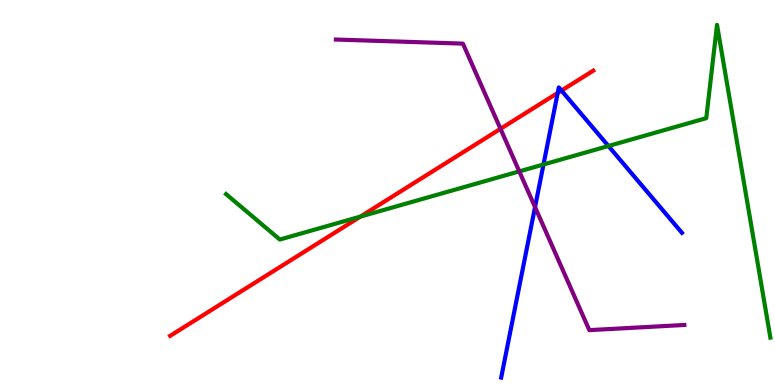[{'lines': ['blue', 'red'], 'intersections': [{'x': 7.2, 'y': 7.59}, {'x': 7.24, 'y': 7.65}]}, {'lines': ['green', 'red'], 'intersections': [{'x': 4.65, 'y': 4.37}]}, {'lines': ['purple', 'red'], 'intersections': [{'x': 6.46, 'y': 6.65}]}, {'lines': ['blue', 'green'], 'intersections': [{'x': 7.01, 'y': 5.73}, {'x': 7.85, 'y': 6.21}]}, {'lines': ['blue', 'purple'], 'intersections': [{'x': 6.9, 'y': 4.62}]}, {'lines': ['green', 'purple'], 'intersections': [{'x': 6.7, 'y': 5.55}]}]